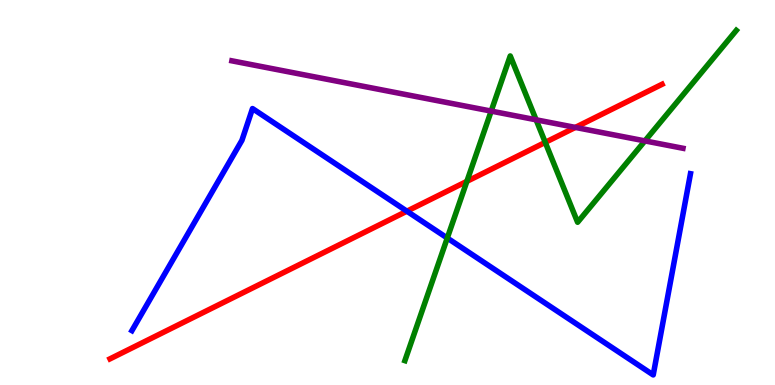[{'lines': ['blue', 'red'], 'intersections': [{'x': 5.25, 'y': 4.51}]}, {'lines': ['green', 'red'], 'intersections': [{'x': 6.02, 'y': 5.29}, {'x': 7.04, 'y': 6.3}]}, {'lines': ['purple', 'red'], 'intersections': [{'x': 7.42, 'y': 6.69}]}, {'lines': ['blue', 'green'], 'intersections': [{'x': 5.77, 'y': 3.82}]}, {'lines': ['blue', 'purple'], 'intersections': []}, {'lines': ['green', 'purple'], 'intersections': [{'x': 6.34, 'y': 7.11}, {'x': 6.92, 'y': 6.89}, {'x': 8.32, 'y': 6.34}]}]